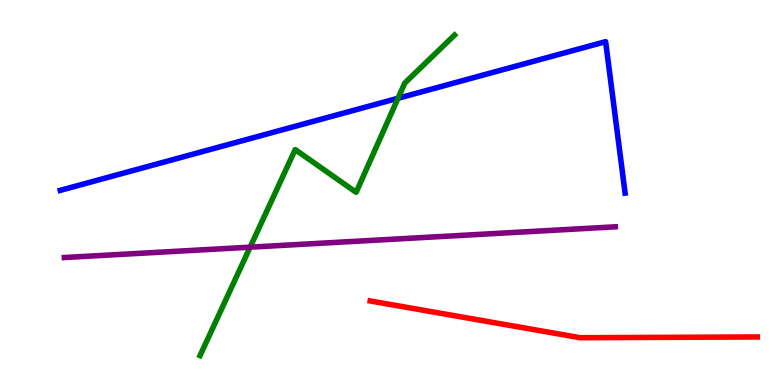[{'lines': ['blue', 'red'], 'intersections': []}, {'lines': ['green', 'red'], 'intersections': []}, {'lines': ['purple', 'red'], 'intersections': []}, {'lines': ['blue', 'green'], 'intersections': [{'x': 5.14, 'y': 7.45}]}, {'lines': ['blue', 'purple'], 'intersections': []}, {'lines': ['green', 'purple'], 'intersections': [{'x': 3.23, 'y': 3.58}]}]